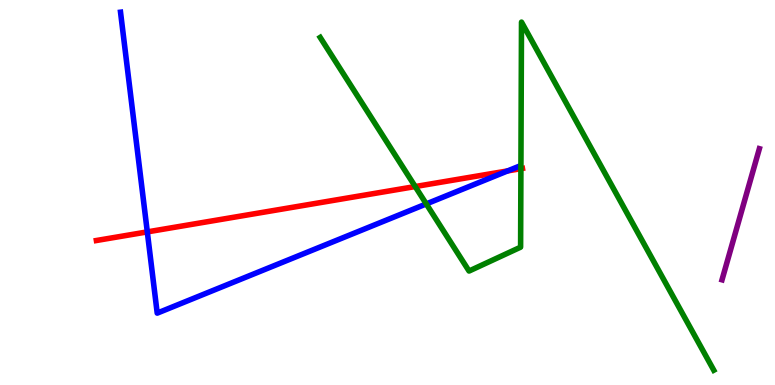[{'lines': ['blue', 'red'], 'intersections': [{'x': 1.9, 'y': 3.98}, {'x': 6.55, 'y': 5.56}]}, {'lines': ['green', 'red'], 'intersections': [{'x': 5.36, 'y': 5.15}, {'x': 6.72, 'y': 5.62}]}, {'lines': ['purple', 'red'], 'intersections': []}, {'lines': ['blue', 'green'], 'intersections': [{'x': 5.5, 'y': 4.7}]}, {'lines': ['blue', 'purple'], 'intersections': []}, {'lines': ['green', 'purple'], 'intersections': []}]